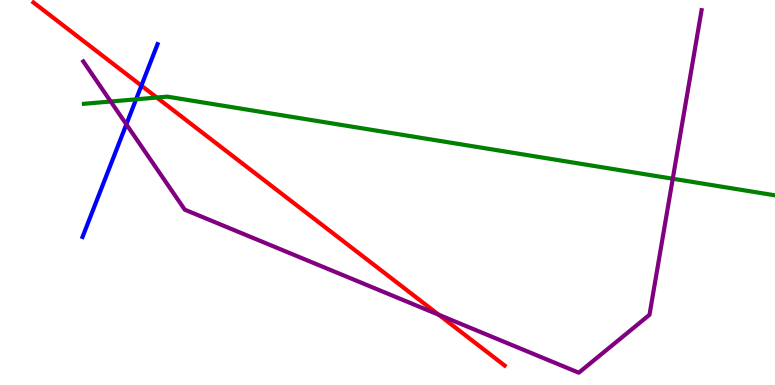[{'lines': ['blue', 'red'], 'intersections': [{'x': 1.82, 'y': 7.78}]}, {'lines': ['green', 'red'], 'intersections': [{'x': 2.02, 'y': 7.47}]}, {'lines': ['purple', 'red'], 'intersections': [{'x': 5.66, 'y': 1.82}]}, {'lines': ['blue', 'green'], 'intersections': [{'x': 1.76, 'y': 7.42}]}, {'lines': ['blue', 'purple'], 'intersections': [{'x': 1.63, 'y': 6.77}]}, {'lines': ['green', 'purple'], 'intersections': [{'x': 1.43, 'y': 7.36}, {'x': 8.68, 'y': 5.36}]}]